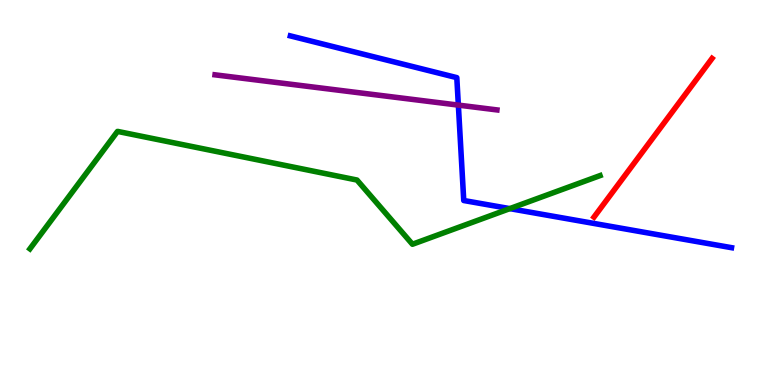[{'lines': ['blue', 'red'], 'intersections': []}, {'lines': ['green', 'red'], 'intersections': []}, {'lines': ['purple', 'red'], 'intersections': []}, {'lines': ['blue', 'green'], 'intersections': [{'x': 6.58, 'y': 4.58}]}, {'lines': ['blue', 'purple'], 'intersections': [{'x': 5.91, 'y': 7.27}]}, {'lines': ['green', 'purple'], 'intersections': []}]